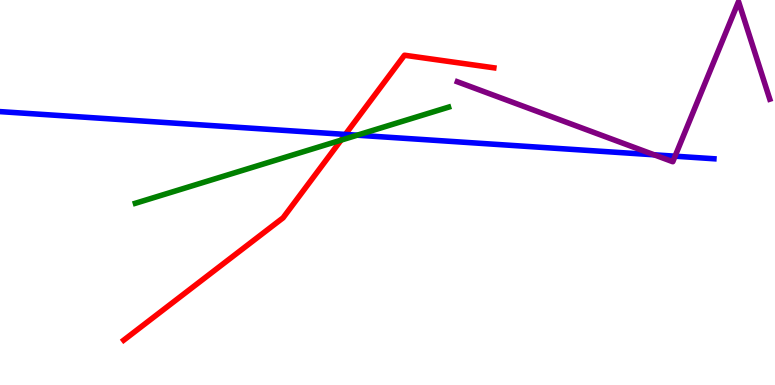[{'lines': ['blue', 'red'], 'intersections': [{'x': 4.46, 'y': 6.51}]}, {'lines': ['green', 'red'], 'intersections': [{'x': 4.4, 'y': 6.36}]}, {'lines': ['purple', 'red'], 'intersections': []}, {'lines': ['blue', 'green'], 'intersections': [{'x': 4.61, 'y': 6.49}]}, {'lines': ['blue', 'purple'], 'intersections': [{'x': 8.44, 'y': 5.98}, {'x': 8.71, 'y': 5.94}]}, {'lines': ['green', 'purple'], 'intersections': []}]